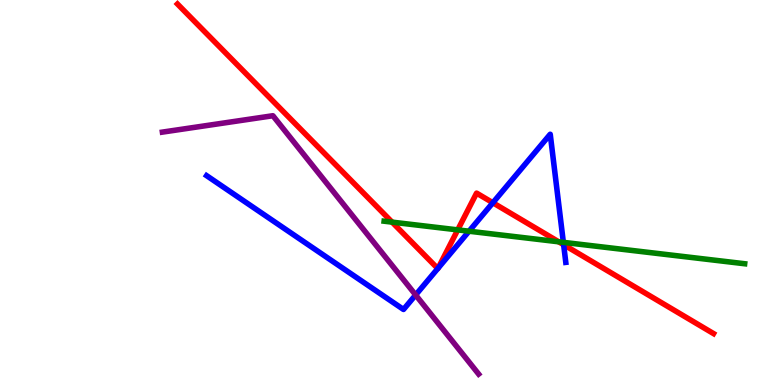[{'lines': ['blue', 'red'], 'intersections': [{'x': 5.65, 'y': 3.02}, {'x': 5.65, 'y': 3.04}, {'x': 6.36, 'y': 4.73}, {'x': 7.27, 'y': 3.64}]}, {'lines': ['green', 'red'], 'intersections': [{'x': 5.06, 'y': 4.23}, {'x': 5.91, 'y': 4.03}, {'x': 7.21, 'y': 3.72}]}, {'lines': ['purple', 'red'], 'intersections': []}, {'lines': ['blue', 'green'], 'intersections': [{'x': 6.05, 'y': 3.99}, {'x': 7.27, 'y': 3.71}]}, {'lines': ['blue', 'purple'], 'intersections': [{'x': 5.36, 'y': 2.34}]}, {'lines': ['green', 'purple'], 'intersections': []}]